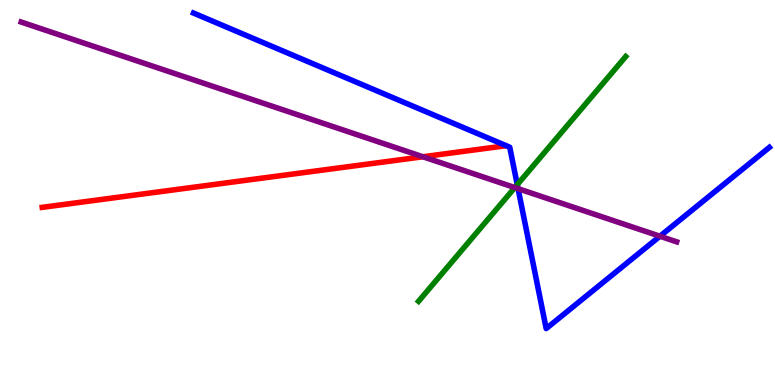[{'lines': ['blue', 'red'], 'intersections': []}, {'lines': ['green', 'red'], 'intersections': []}, {'lines': ['purple', 'red'], 'intersections': [{'x': 5.46, 'y': 5.93}]}, {'lines': ['blue', 'green'], 'intersections': [{'x': 6.67, 'y': 5.2}]}, {'lines': ['blue', 'purple'], 'intersections': [{'x': 6.68, 'y': 5.1}, {'x': 8.52, 'y': 3.86}]}, {'lines': ['green', 'purple'], 'intersections': [{'x': 6.64, 'y': 5.13}]}]